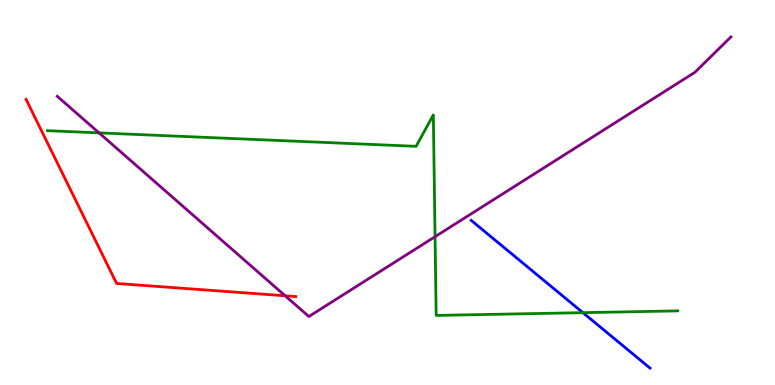[{'lines': ['blue', 'red'], 'intersections': []}, {'lines': ['green', 'red'], 'intersections': []}, {'lines': ['purple', 'red'], 'intersections': [{'x': 3.68, 'y': 2.32}]}, {'lines': ['blue', 'green'], 'intersections': [{'x': 7.52, 'y': 1.88}]}, {'lines': ['blue', 'purple'], 'intersections': []}, {'lines': ['green', 'purple'], 'intersections': [{'x': 1.28, 'y': 6.55}, {'x': 5.61, 'y': 3.85}]}]